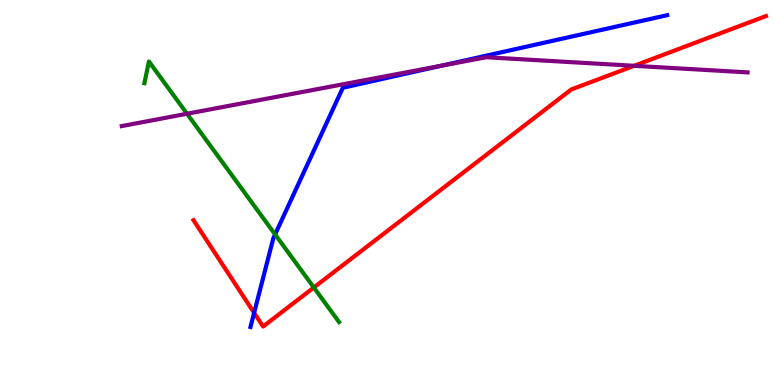[{'lines': ['blue', 'red'], 'intersections': [{'x': 3.28, 'y': 1.87}]}, {'lines': ['green', 'red'], 'intersections': [{'x': 4.05, 'y': 2.53}]}, {'lines': ['purple', 'red'], 'intersections': [{'x': 8.18, 'y': 8.29}]}, {'lines': ['blue', 'green'], 'intersections': [{'x': 3.55, 'y': 3.91}]}, {'lines': ['blue', 'purple'], 'intersections': [{'x': 5.69, 'y': 8.29}]}, {'lines': ['green', 'purple'], 'intersections': [{'x': 2.41, 'y': 7.05}]}]